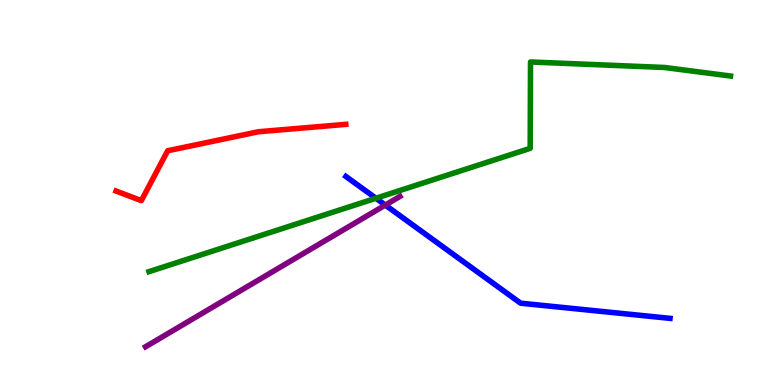[{'lines': ['blue', 'red'], 'intersections': []}, {'lines': ['green', 'red'], 'intersections': []}, {'lines': ['purple', 'red'], 'intersections': []}, {'lines': ['blue', 'green'], 'intersections': [{'x': 4.85, 'y': 4.85}]}, {'lines': ['blue', 'purple'], 'intersections': [{'x': 4.97, 'y': 4.67}]}, {'lines': ['green', 'purple'], 'intersections': []}]